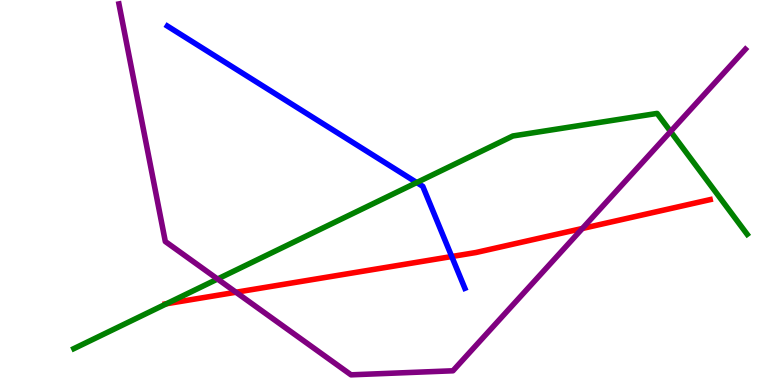[{'lines': ['blue', 'red'], 'intersections': [{'x': 5.83, 'y': 3.34}]}, {'lines': ['green', 'red'], 'intersections': [{'x': 2.15, 'y': 2.11}]}, {'lines': ['purple', 'red'], 'intersections': [{'x': 3.04, 'y': 2.41}, {'x': 7.51, 'y': 4.07}]}, {'lines': ['blue', 'green'], 'intersections': [{'x': 5.38, 'y': 5.26}]}, {'lines': ['blue', 'purple'], 'intersections': []}, {'lines': ['green', 'purple'], 'intersections': [{'x': 2.81, 'y': 2.75}, {'x': 8.65, 'y': 6.58}]}]